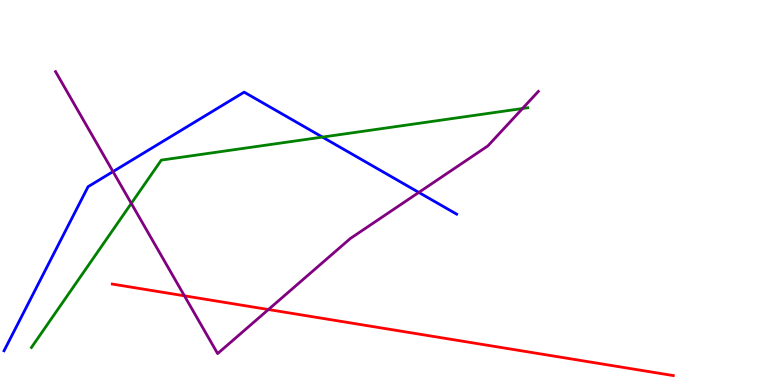[{'lines': ['blue', 'red'], 'intersections': []}, {'lines': ['green', 'red'], 'intersections': []}, {'lines': ['purple', 'red'], 'intersections': [{'x': 2.38, 'y': 2.32}, {'x': 3.46, 'y': 1.96}]}, {'lines': ['blue', 'green'], 'intersections': [{'x': 4.16, 'y': 6.44}]}, {'lines': ['blue', 'purple'], 'intersections': [{'x': 1.46, 'y': 5.54}, {'x': 5.4, 'y': 5.0}]}, {'lines': ['green', 'purple'], 'intersections': [{'x': 1.69, 'y': 4.72}, {'x': 6.74, 'y': 7.18}]}]